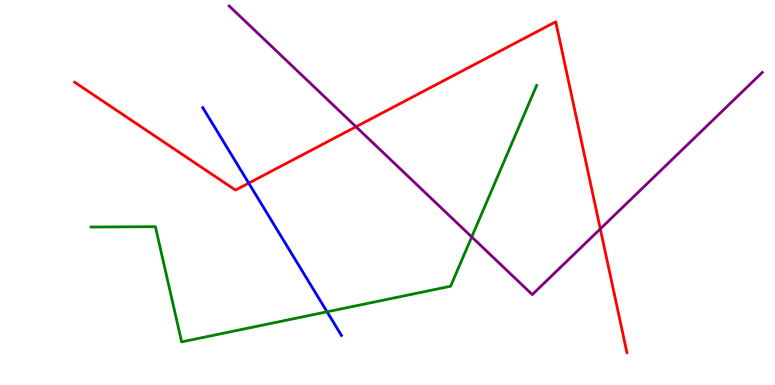[{'lines': ['blue', 'red'], 'intersections': [{'x': 3.21, 'y': 5.24}]}, {'lines': ['green', 'red'], 'intersections': []}, {'lines': ['purple', 'red'], 'intersections': [{'x': 4.59, 'y': 6.71}, {'x': 7.75, 'y': 4.05}]}, {'lines': ['blue', 'green'], 'intersections': [{'x': 4.22, 'y': 1.9}]}, {'lines': ['blue', 'purple'], 'intersections': []}, {'lines': ['green', 'purple'], 'intersections': [{'x': 6.09, 'y': 3.85}]}]